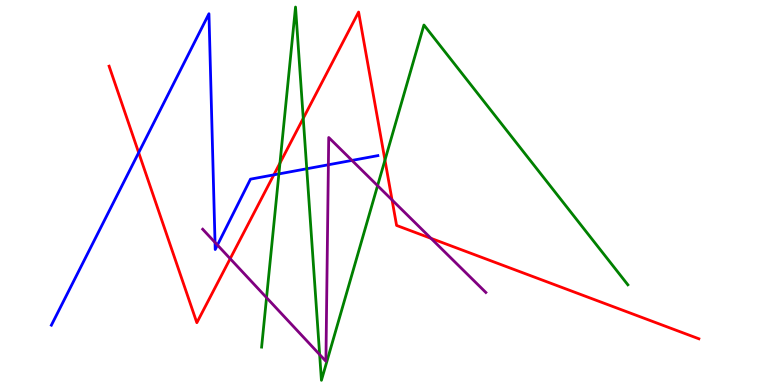[{'lines': ['blue', 'red'], 'intersections': [{'x': 1.79, 'y': 6.04}, {'x': 3.53, 'y': 5.46}]}, {'lines': ['green', 'red'], 'intersections': [{'x': 3.61, 'y': 5.76}, {'x': 3.91, 'y': 6.93}, {'x': 4.97, 'y': 5.84}]}, {'lines': ['purple', 'red'], 'intersections': [{'x': 2.97, 'y': 3.28}, {'x': 5.06, 'y': 4.81}, {'x': 5.56, 'y': 3.81}]}, {'lines': ['blue', 'green'], 'intersections': [{'x': 3.6, 'y': 5.48}, {'x': 3.96, 'y': 5.62}]}, {'lines': ['blue', 'purple'], 'intersections': [{'x': 2.77, 'y': 3.7}, {'x': 2.81, 'y': 3.64}, {'x': 4.24, 'y': 5.72}, {'x': 4.54, 'y': 5.83}]}, {'lines': ['green', 'purple'], 'intersections': [{'x': 3.44, 'y': 2.27}, {'x': 4.12, 'y': 0.791}, {'x': 4.87, 'y': 5.18}]}]